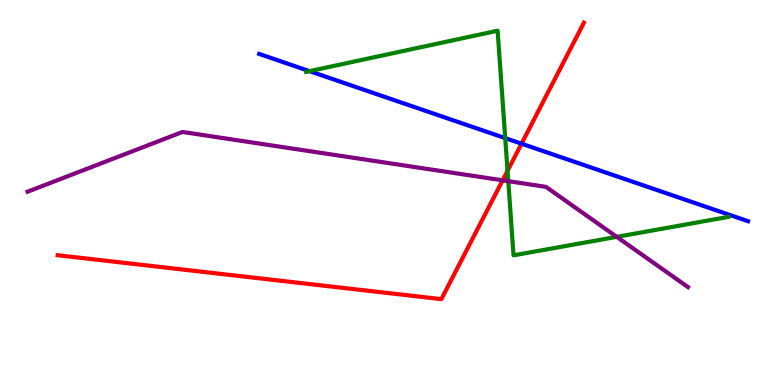[{'lines': ['blue', 'red'], 'intersections': [{'x': 6.73, 'y': 6.27}]}, {'lines': ['green', 'red'], 'intersections': [{'x': 6.55, 'y': 5.56}]}, {'lines': ['purple', 'red'], 'intersections': [{'x': 6.49, 'y': 5.32}]}, {'lines': ['blue', 'green'], 'intersections': [{'x': 3.99, 'y': 8.15}, {'x': 6.52, 'y': 6.41}]}, {'lines': ['blue', 'purple'], 'intersections': []}, {'lines': ['green', 'purple'], 'intersections': [{'x': 6.56, 'y': 5.29}, {'x': 7.96, 'y': 3.85}]}]